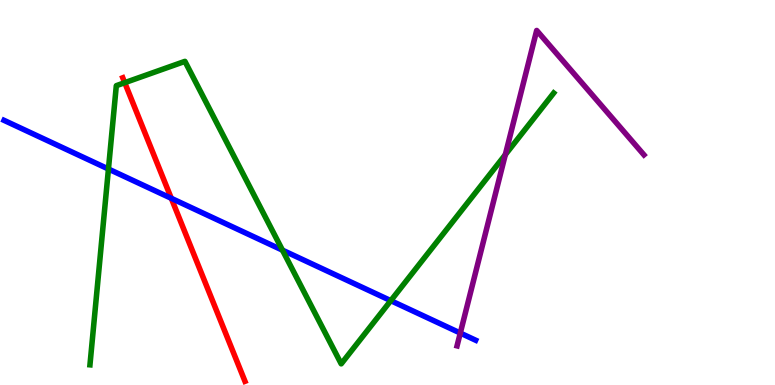[{'lines': ['blue', 'red'], 'intersections': [{'x': 2.21, 'y': 4.85}]}, {'lines': ['green', 'red'], 'intersections': [{'x': 1.61, 'y': 7.85}]}, {'lines': ['purple', 'red'], 'intersections': []}, {'lines': ['blue', 'green'], 'intersections': [{'x': 1.4, 'y': 5.61}, {'x': 3.64, 'y': 3.5}, {'x': 5.04, 'y': 2.19}]}, {'lines': ['blue', 'purple'], 'intersections': [{'x': 5.94, 'y': 1.35}]}, {'lines': ['green', 'purple'], 'intersections': [{'x': 6.52, 'y': 5.98}]}]